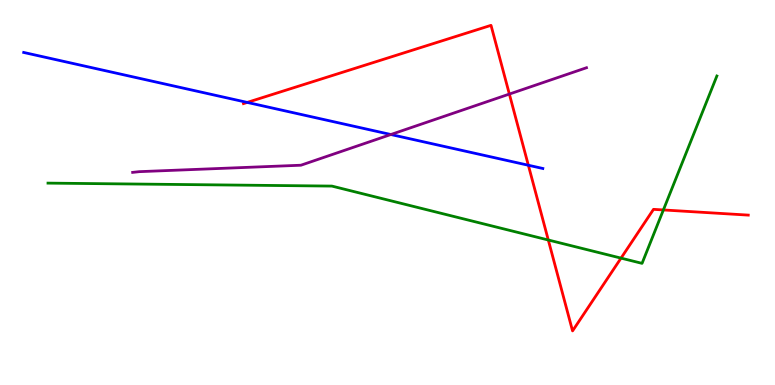[{'lines': ['blue', 'red'], 'intersections': [{'x': 3.19, 'y': 7.34}, {'x': 6.82, 'y': 5.71}]}, {'lines': ['green', 'red'], 'intersections': [{'x': 7.07, 'y': 3.77}, {'x': 8.01, 'y': 3.3}, {'x': 8.56, 'y': 4.55}]}, {'lines': ['purple', 'red'], 'intersections': [{'x': 6.57, 'y': 7.56}]}, {'lines': ['blue', 'green'], 'intersections': []}, {'lines': ['blue', 'purple'], 'intersections': [{'x': 5.04, 'y': 6.51}]}, {'lines': ['green', 'purple'], 'intersections': []}]